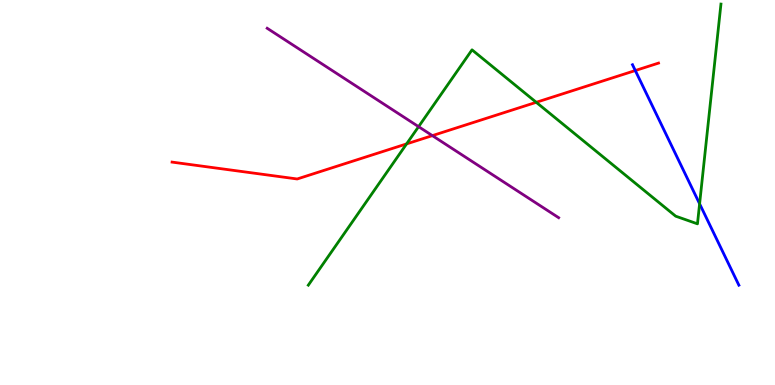[{'lines': ['blue', 'red'], 'intersections': [{'x': 8.2, 'y': 8.17}]}, {'lines': ['green', 'red'], 'intersections': [{'x': 5.25, 'y': 6.26}, {'x': 6.92, 'y': 7.34}]}, {'lines': ['purple', 'red'], 'intersections': [{'x': 5.58, 'y': 6.48}]}, {'lines': ['blue', 'green'], 'intersections': [{'x': 9.03, 'y': 4.71}]}, {'lines': ['blue', 'purple'], 'intersections': []}, {'lines': ['green', 'purple'], 'intersections': [{'x': 5.4, 'y': 6.71}]}]